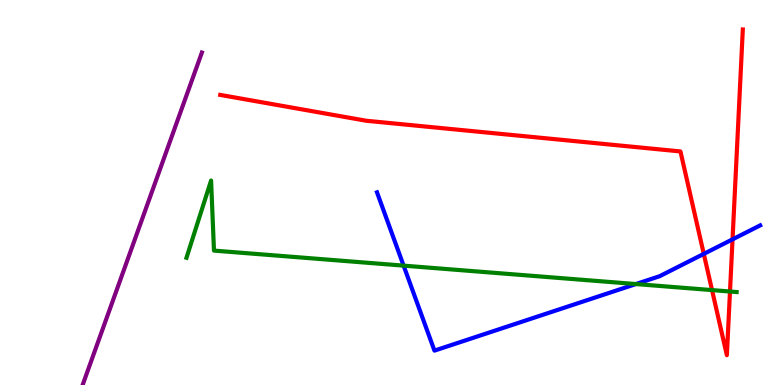[{'lines': ['blue', 'red'], 'intersections': [{'x': 9.08, 'y': 3.41}, {'x': 9.45, 'y': 3.78}]}, {'lines': ['green', 'red'], 'intersections': [{'x': 9.19, 'y': 2.47}, {'x': 9.42, 'y': 2.43}]}, {'lines': ['purple', 'red'], 'intersections': []}, {'lines': ['blue', 'green'], 'intersections': [{'x': 5.21, 'y': 3.1}, {'x': 8.21, 'y': 2.62}]}, {'lines': ['blue', 'purple'], 'intersections': []}, {'lines': ['green', 'purple'], 'intersections': []}]